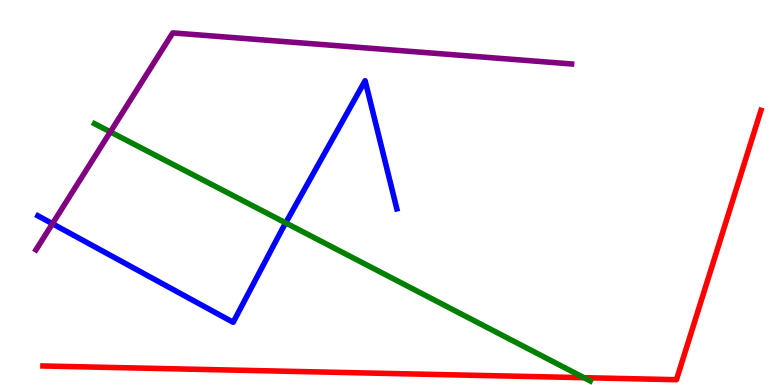[{'lines': ['blue', 'red'], 'intersections': []}, {'lines': ['green', 'red'], 'intersections': [{'x': 7.53, 'y': 0.19}]}, {'lines': ['purple', 'red'], 'intersections': []}, {'lines': ['blue', 'green'], 'intersections': [{'x': 3.69, 'y': 4.21}]}, {'lines': ['blue', 'purple'], 'intersections': [{'x': 0.677, 'y': 4.19}]}, {'lines': ['green', 'purple'], 'intersections': [{'x': 1.42, 'y': 6.57}]}]